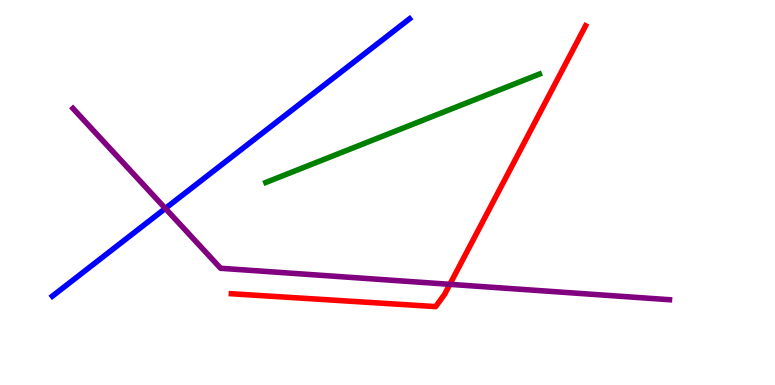[{'lines': ['blue', 'red'], 'intersections': []}, {'lines': ['green', 'red'], 'intersections': []}, {'lines': ['purple', 'red'], 'intersections': [{'x': 5.8, 'y': 2.61}]}, {'lines': ['blue', 'green'], 'intersections': []}, {'lines': ['blue', 'purple'], 'intersections': [{'x': 2.13, 'y': 4.59}]}, {'lines': ['green', 'purple'], 'intersections': []}]